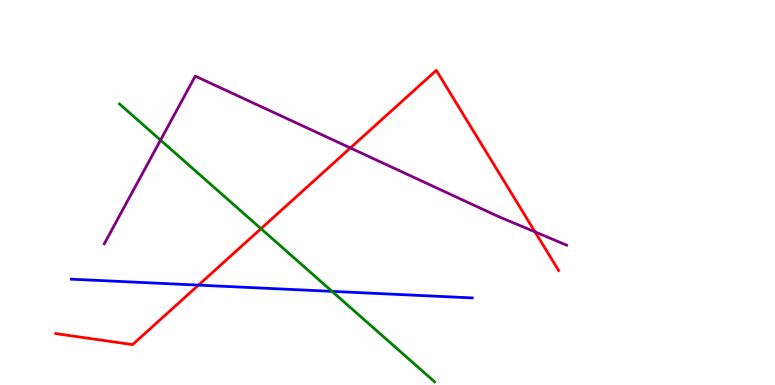[{'lines': ['blue', 'red'], 'intersections': [{'x': 2.56, 'y': 2.59}]}, {'lines': ['green', 'red'], 'intersections': [{'x': 3.37, 'y': 4.06}]}, {'lines': ['purple', 'red'], 'intersections': [{'x': 4.52, 'y': 6.16}, {'x': 6.9, 'y': 3.98}]}, {'lines': ['blue', 'green'], 'intersections': [{'x': 4.28, 'y': 2.43}]}, {'lines': ['blue', 'purple'], 'intersections': []}, {'lines': ['green', 'purple'], 'intersections': [{'x': 2.07, 'y': 6.36}]}]